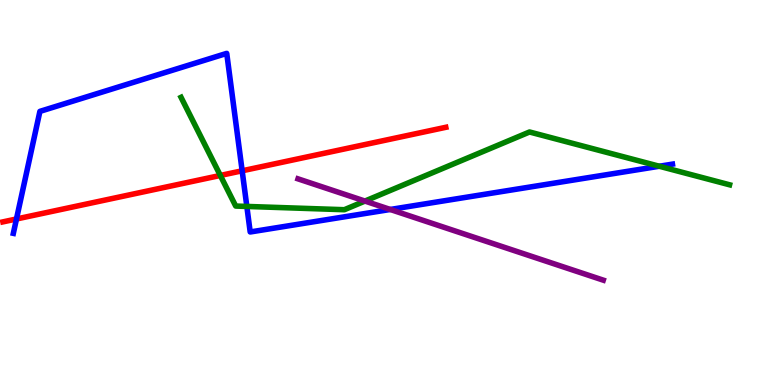[{'lines': ['blue', 'red'], 'intersections': [{'x': 0.213, 'y': 4.31}, {'x': 3.12, 'y': 5.56}]}, {'lines': ['green', 'red'], 'intersections': [{'x': 2.84, 'y': 5.44}]}, {'lines': ['purple', 'red'], 'intersections': []}, {'lines': ['blue', 'green'], 'intersections': [{'x': 3.19, 'y': 4.64}, {'x': 8.51, 'y': 5.68}]}, {'lines': ['blue', 'purple'], 'intersections': [{'x': 5.04, 'y': 4.56}]}, {'lines': ['green', 'purple'], 'intersections': [{'x': 4.71, 'y': 4.78}]}]